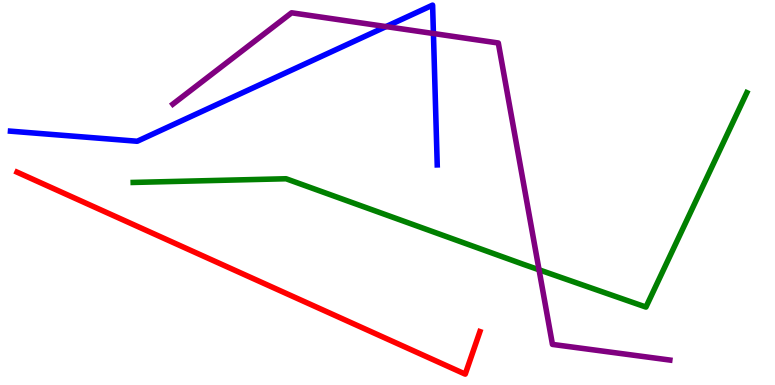[{'lines': ['blue', 'red'], 'intersections': []}, {'lines': ['green', 'red'], 'intersections': []}, {'lines': ['purple', 'red'], 'intersections': []}, {'lines': ['blue', 'green'], 'intersections': []}, {'lines': ['blue', 'purple'], 'intersections': [{'x': 4.98, 'y': 9.31}, {'x': 5.59, 'y': 9.13}]}, {'lines': ['green', 'purple'], 'intersections': [{'x': 6.96, 'y': 2.99}]}]